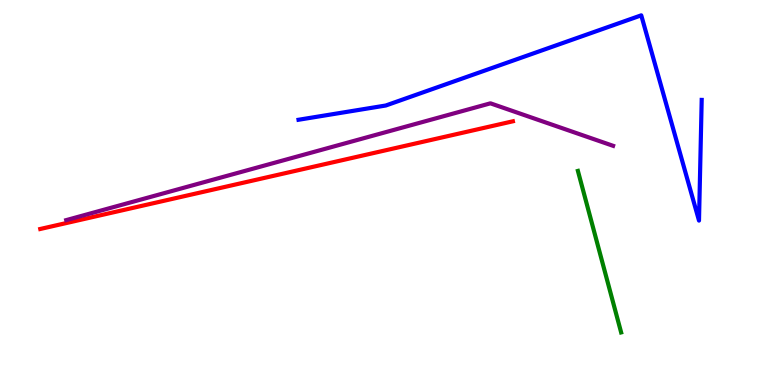[{'lines': ['blue', 'red'], 'intersections': []}, {'lines': ['green', 'red'], 'intersections': []}, {'lines': ['purple', 'red'], 'intersections': []}, {'lines': ['blue', 'green'], 'intersections': []}, {'lines': ['blue', 'purple'], 'intersections': []}, {'lines': ['green', 'purple'], 'intersections': []}]